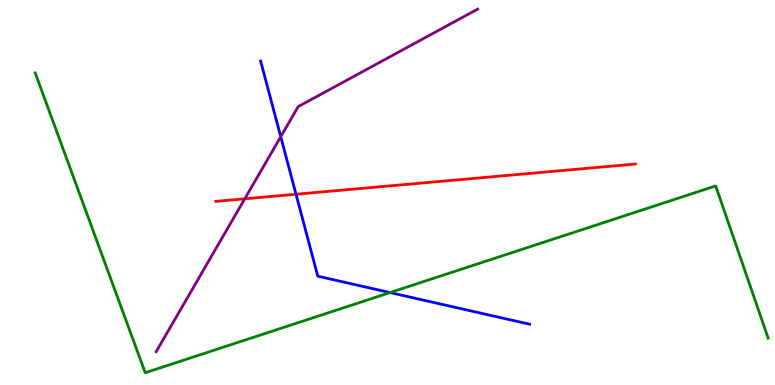[{'lines': ['blue', 'red'], 'intersections': [{'x': 3.82, 'y': 4.95}]}, {'lines': ['green', 'red'], 'intersections': []}, {'lines': ['purple', 'red'], 'intersections': [{'x': 3.16, 'y': 4.84}]}, {'lines': ['blue', 'green'], 'intersections': [{'x': 5.03, 'y': 2.4}]}, {'lines': ['blue', 'purple'], 'intersections': [{'x': 3.62, 'y': 6.45}]}, {'lines': ['green', 'purple'], 'intersections': []}]